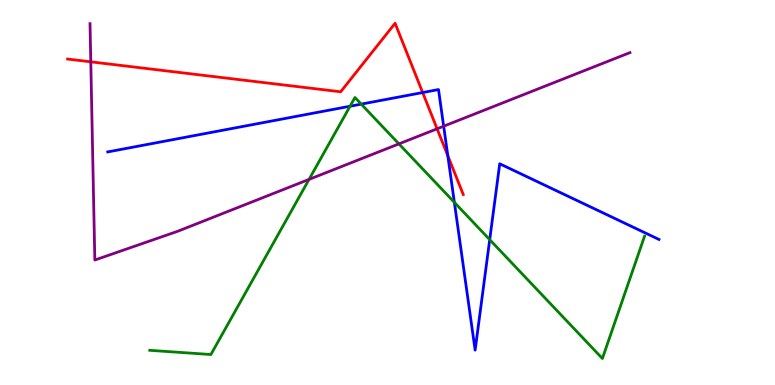[{'lines': ['blue', 'red'], 'intersections': [{'x': 5.45, 'y': 7.6}, {'x': 5.78, 'y': 5.96}]}, {'lines': ['green', 'red'], 'intersections': []}, {'lines': ['purple', 'red'], 'intersections': [{'x': 1.17, 'y': 8.39}, {'x': 5.64, 'y': 6.65}]}, {'lines': ['blue', 'green'], 'intersections': [{'x': 4.52, 'y': 7.24}, {'x': 4.66, 'y': 7.3}, {'x': 5.86, 'y': 4.74}, {'x': 6.32, 'y': 3.78}]}, {'lines': ['blue', 'purple'], 'intersections': [{'x': 5.72, 'y': 6.72}]}, {'lines': ['green', 'purple'], 'intersections': [{'x': 3.99, 'y': 5.34}, {'x': 5.15, 'y': 6.26}]}]